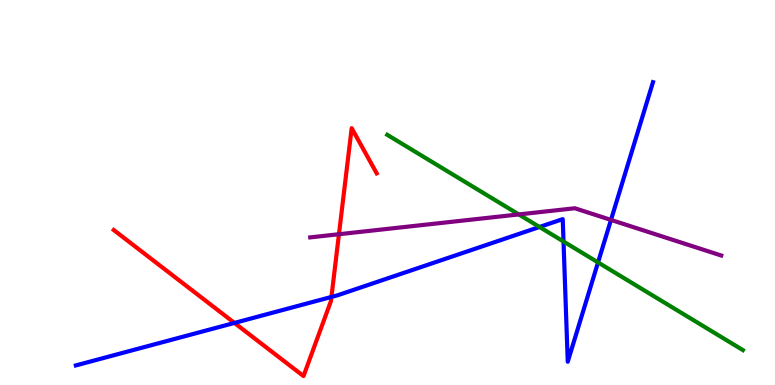[{'lines': ['blue', 'red'], 'intersections': [{'x': 3.03, 'y': 1.61}, {'x': 4.28, 'y': 2.29}]}, {'lines': ['green', 'red'], 'intersections': []}, {'lines': ['purple', 'red'], 'intersections': [{'x': 4.37, 'y': 3.92}]}, {'lines': ['blue', 'green'], 'intersections': [{'x': 6.96, 'y': 4.1}, {'x': 7.27, 'y': 3.73}, {'x': 7.72, 'y': 3.18}]}, {'lines': ['blue', 'purple'], 'intersections': [{'x': 7.88, 'y': 4.29}]}, {'lines': ['green', 'purple'], 'intersections': [{'x': 6.69, 'y': 4.43}]}]